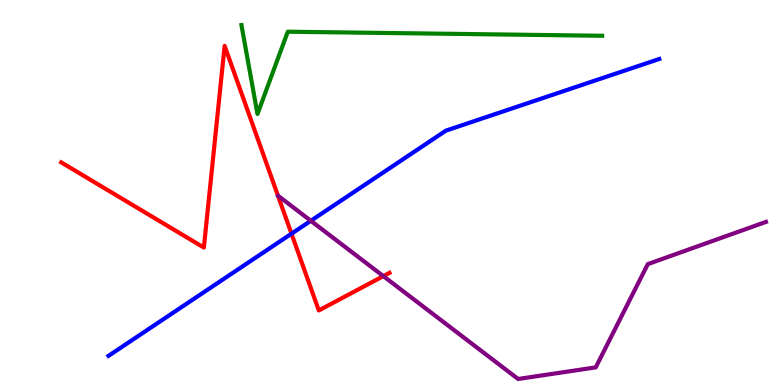[{'lines': ['blue', 'red'], 'intersections': [{'x': 3.76, 'y': 3.93}]}, {'lines': ['green', 'red'], 'intersections': []}, {'lines': ['purple', 'red'], 'intersections': [{'x': 4.95, 'y': 2.83}]}, {'lines': ['blue', 'green'], 'intersections': []}, {'lines': ['blue', 'purple'], 'intersections': [{'x': 4.01, 'y': 4.27}]}, {'lines': ['green', 'purple'], 'intersections': []}]